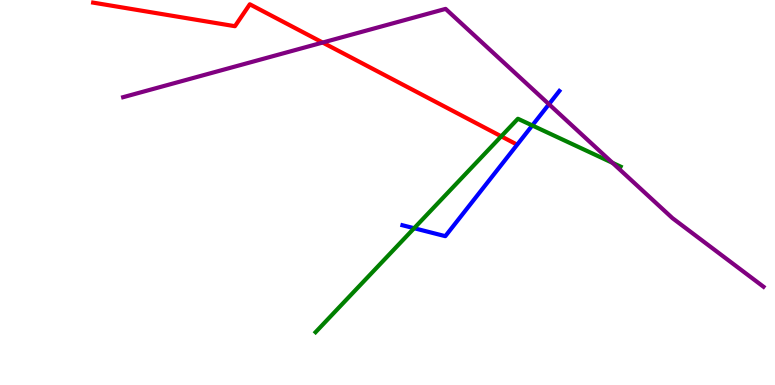[{'lines': ['blue', 'red'], 'intersections': []}, {'lines': ['green', 'red'], 'intersections': [{'x': 6.47, 'y': 6.46}]}, {'lines': ['purple', 'red'], 'intersections': [{'x': 4.16, 'y': 8.89}]}, {'lines': ['blue', 'green'], 'intersections': [{'x': 5.34, 'y': 4.07}, {'x': 6.87, 'y': 6.74}]}, {'lines': ['blue', 'purple'], 'intersections': [{'x': 7.08, 'y': 7.29}]}, {'lines': ['green', 'purple'], 'intersections': [{'x': 7.9, 'y': 5.77}]}]